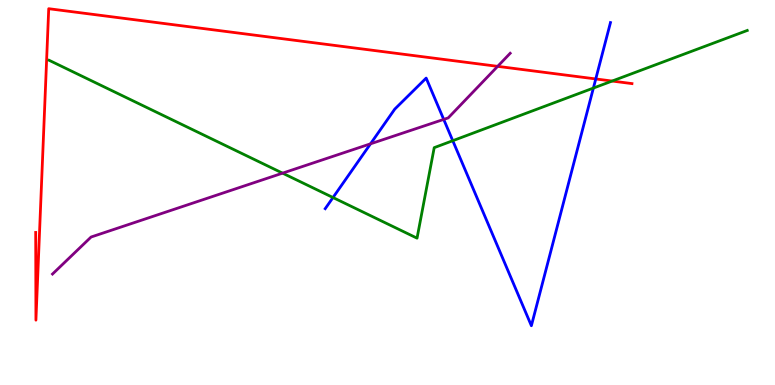[{'lines': ['blue', 'red'], 'intersections': [{'x': 7.69, 'y': 7.95}]}, {'lines': ['green', 'red'], 'intersections': [{'x': 7.9, 'y': 7.89}]}, {'lines': ['purple', 'red'], 'intersections': [{'x': 6.42, 'y': 8.28}]}, {'lines': ['blue', 'green'], 'intersections': [{'x': 4.3, 'y': 4.87}, {'x': 5.84, 'y': 6.35}, {'x': 7.66, 'y': 7.71}]}, {'lines': ['blue', 'purple'], 'intersections': [{'x': 4.78, 'y': 6.26}, {'x': 5.73, 'y': 6.9}]}, {'lines': ['green', 'purple'], 'intersections': [{'x': 3.65, 'y': 5.5}]}]